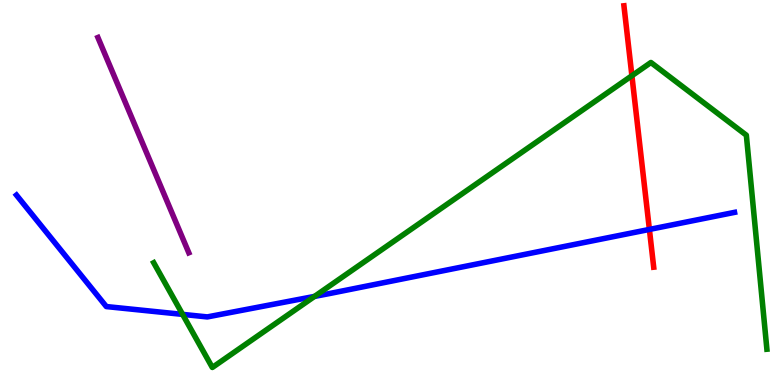[{'lines': ['blue', 'red'], 'intersections': [{'x': 8.38, 'y': 4.04}]}, {'lines': ['green', 'red'], 'intersections': [{'x': 8.15, 'y': 8.03}]}, {'lines': ['purple', 'red'], 'intersections': []}, {'lines': ['blue', 'green'], 'intersections': [{'x': 2.36, 'y': 1.83}, {'x': 4.06, 'y': 2.3}]}, {'lines': ['blue', 'purple'], 'intersections': []}, {'lines': ['green', 'purple'], 'intersections': []}]